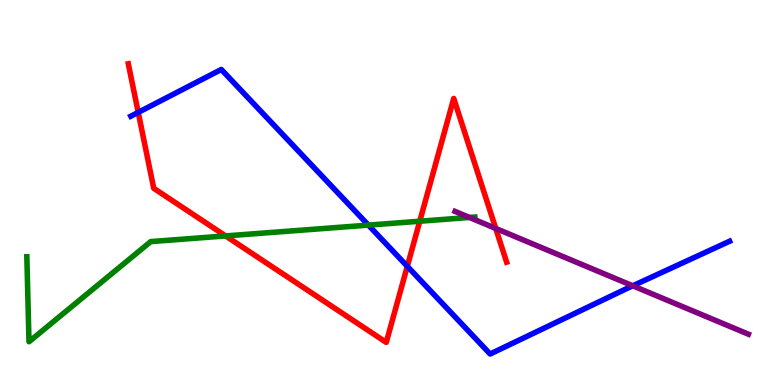[{'lines': ['blue', 'red'], 'intersections': [{'x': 1.78, 'y': 7.08}, {'x': 5.26, 'y': 3.08}]}, {'lines': ['green', 'red'], 'intersections': [{'x': 2.91, 'y': 3.87}, {'x': 5.42, 'y': 4.25}]}, {'lines': ['purple', 'red'], 'intersections': [{'x': 6.4, 'y': 4.07}]}, {'lines': ['blue', 'green'], 'intersections': [{'x': 4.75, 'y': 4.15}]}, {'lines': ['blue', 'purple'], 'intersections': [{'x': 8.16, 'y': 2.58}]}, {'lines': ['green', 'purple'], 'intersections': [{'x': 6.06, 'y': 4.35}]}]